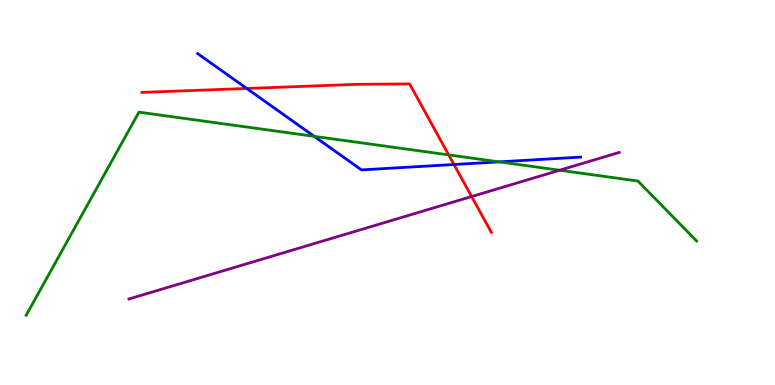[{'lines': ['blue', 'red'], 'intersections': [{'x': 3.18, 'y': 7.7}, {'x': 5.86, 'y': 5.73}]}, {'lines': ['green', 'red'], 'intersections': [{'x': 5.79, 'y': 5.98}]}, {'lines': ['purple', 'red'], 'intersections': [{'x': 6.09, 'y': 4.89}]}, {'lines': ['blue', 'green'], 'intersections': [{'x': 4.05, 'y': 6.46}, {'x': 6.44, 'y': 5.8}]}, {'lines': ['blue', 'purple'], 'intersections': []}, {'lines': ['green', 'purple'], 'intersections': [{'x': 7.22, 'y': 5.58}]}]